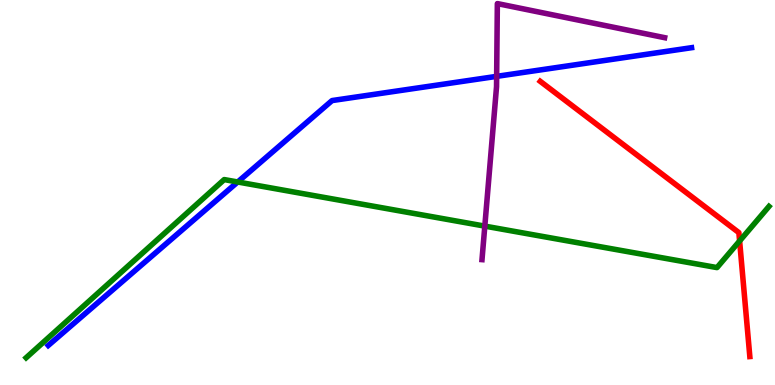[{'lines': ['blue', 'red'], 'intersections': []}, {'lines': ['green', 'red'], 'intersections': [{'x': 9.54, 'y': 3.74}]}, {'lines': ['purple', 'red'], 'intersections': []}, {'lines': ['blue', 'green'], 'intersections': [{'x': 3.07, 'y': 5.27}]}, {'lines': ['blue', 'purple'], 'intersections': [{'x': 6.41, 'y': 8.02}]}, {'lines': ['green', 'purple'], 'intersections': [{'x': 6.26, 'y': 4.13}]}]